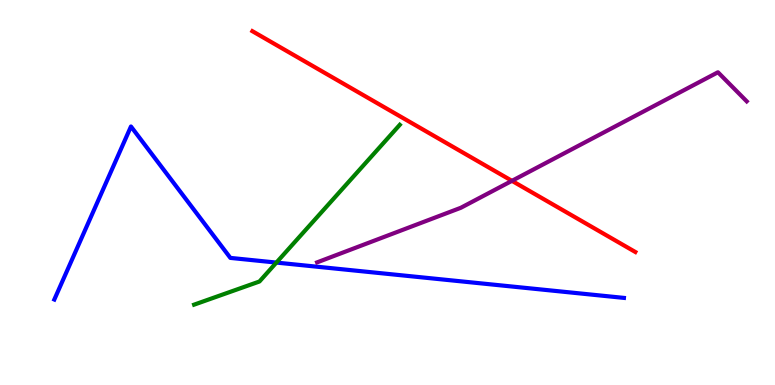[{'lines': ['blue', 'red'], 'intersections': []}, {'lines': ['green', 'red'], 'intersections': []}, {'lines': ['purple', 'red'], 'intersections': [{'x': 6.61, 'y': 5.3}]}, {'lines': ['blue', 'green'], 'intersections': [{'x': 3.57, 'y': 3.18}]}, {'lines': ['blue', 'purple'], 'intersections': []}, {'lines': ['green', 'purple'], 'intersections': []}]